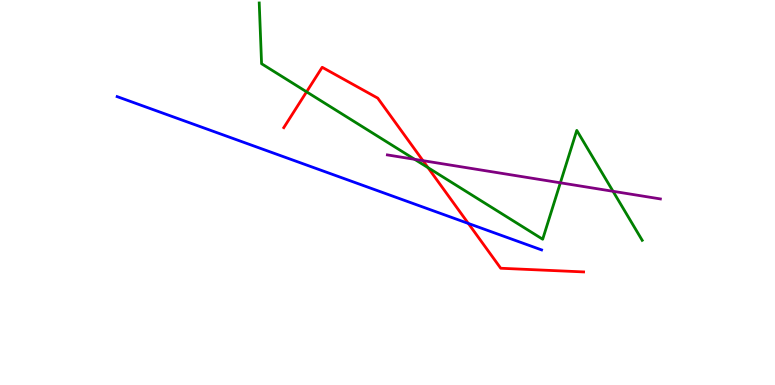[{'lines': ['blue', 'red'], 'intersections': [{'x': 6.04, 'y': 4.2}]}, {'lines': ['green', 'red'], 'intersections': [{'x': 3.96, 'y': 7.61}, {'x': 5.52, 'y': 5.65}]}, {'lines': ['purple', 'red'], 'intersections': [{'x': 5.46, 'y': 5.83}]}, {'lines': ['blue', 'green'], 'intersections': []}, {'lines': ['blue', 'purple'], 'intersections': []}, {'lines': ['green', 'purple'], 'intersections': [{'x': 5.35, 'y': 5.86}, {'x': 7.23, 'y': 5.25}, {'x': 7.91, 'y': 5.03}]}]